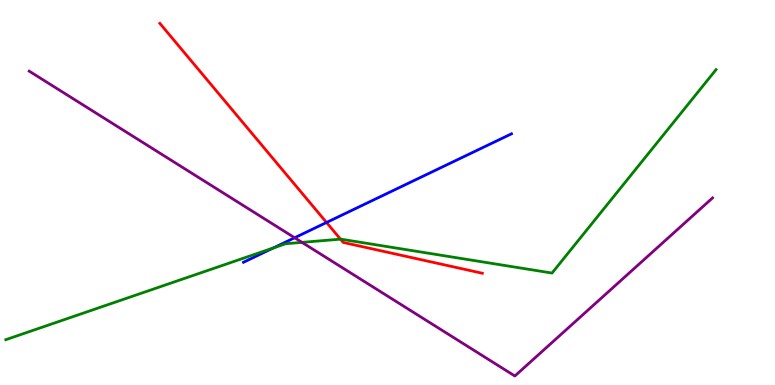[{'lines': ['blue', 'red'], 'intersections': [{'x': 4.21, 'y': 4.22}]}, {'lines': ['green', 'red'], 'intersections': [{'x': 4.39, 'y': 3.79}]}, {'lines': ['purple', 'red'], 'intersections': []}, {'lines': ['blue', 'green'], 'intersections': [{'x': 3.53, 'y': 3.56}]}, {'lines': ['blue', 'purple'], 'intersections': [{'x': 3.8, 'y': 3.82}]}, {'lines': ['green', 'purple'], 'intersections': [{'x': 3.9, 'y': 3.7}]}]